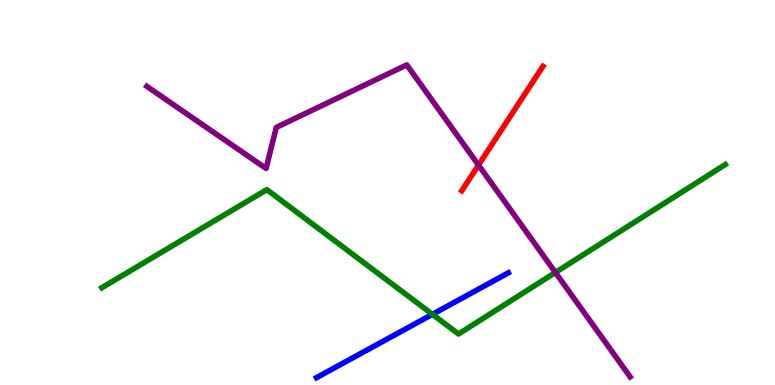[{'lines': ['blue', 'red'], 'intersections': []}, {'lines': ['green', 'red'], 'intersections': []}, {'lines': ['purple', 'red'], 'intersections': [{'x': 6.17, 'y': 5.71}]}, {'lines': ['blue', 'green'], 'intersections': [{'x': 5.58, 'y': 1.84}]}, {'lines': ['blue', 'purple'], 'intersections': []}, {'lines': ['green', 'purple'], 'intersections': [{'x': 7.17, 'y': 2.92}]}]